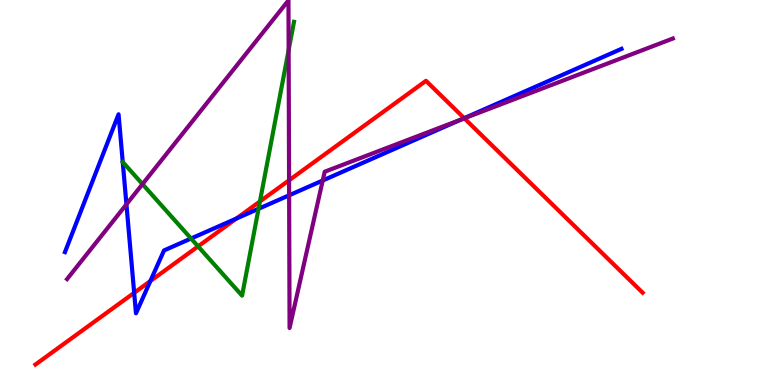[{'lines': ['blue', 'red'], 'intersections': [{'x': 1.73, 'y': 2.39}, {'x': 1.94, 'y': 2.7}, {'x': 3.05, 'y': 4.32}, {'x': 5.99, 'y': 6.93}]}, {'lines': ['green', 'red'], 'intersections': [{'x': 2.56, 'y': 3.6}, {'x': 3.35, 'y': 4.77}]}, {'lines': ['purple', 'red'], 'intersections': [{'x': 3.73, 'y': 5.32}, {'x': 5.99, 'y': 6.93}]}, {'lines': ['blue', 'green'], 'intersections': [{'x': 2.47, 'y': 3.8}, {'x': 3.34, 'y': 4.58}]}, {'lines': ['blue', 'purple'], 'intersections': [{'x': 1.63, 'y': 4.69}, {'x': 3.73, 'y': 4.93}, {'x': 4.16, 'y': 5.31}, {'x': 5.95, 'y': 6.89}]}, {'lines': ['green', 'purple'], 'intersections': [{'x': 1.84, 'y': 5.22}, {'x': 3.72, 'y': 8.7}]}]